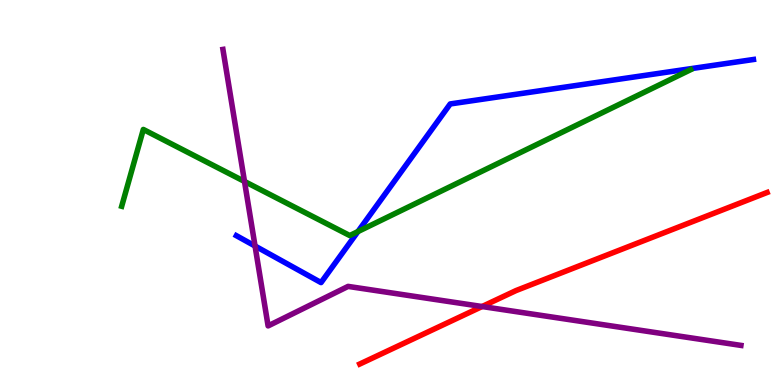[{'lines': ['blue', 'red'], 'intersections': []}, {'lines': ['green', 'red'], 'intersections': []}, {'lines': ['purple', 'red'], 'intersections': [{'x': 6.22, 'y': 2.04}]}, {'lines': ['blue', 'green'], 'intersections': [{'x': 4.62, 'y': 3.99}]}, {'lines': ['blue', 'purple'], 'intersections': [{'x': 3.29, 'y': 3.61}]}, {'lines': ['green', 'purple'], 'intersections': [{'x': 3.15, 'y': 5.29}]}]